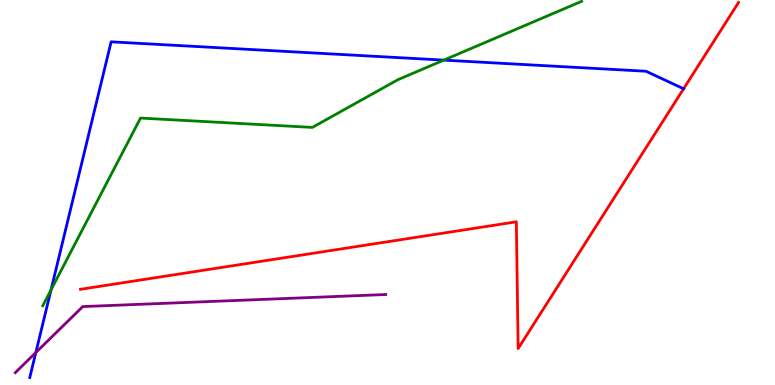[{'lines': ['blue', 'red'], 'intersections': [{'x': 8.82, 'y': 7.69}]}, {'lines': ['green', 'red'], 'intersections': []}, {'lines': ['purple', 'red'], 'intersections': []}, {'lines': ['blue', 'green'], 'intersections': [{'x': 0.658, 'y': 2.47}, {'x': 5.73, 'y': 8.44}]}, {'lines': ['blue', 'purple'], 'intersections': [{'x': 0.462, 'y': 0.843}]}, {'lines': ['green', 'purple'], 'intersections': []}]